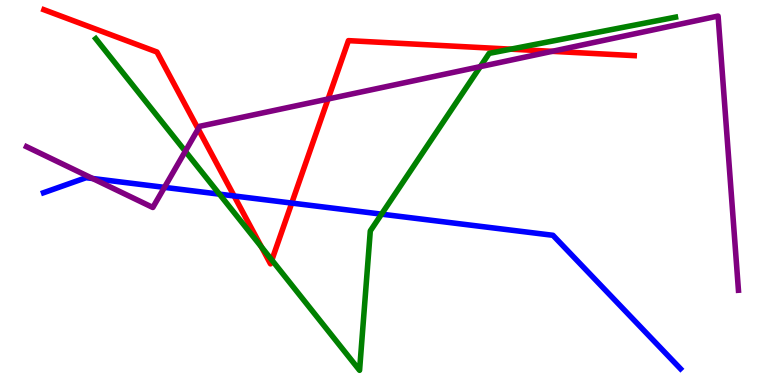[{'lines': ['blue', 'red'], 'intersections': [{'x': 3.02, 'y': 4.91}, {'x': 3.76, 'y': 4.73}]}, {'lines': ['green', 'red'], 'intersections': [{'x': 3.37, 'y': 3.58}, {'x': 3.51, 'y': 3.25}, {'x': 6.59, 'y': 8.72}]}, {'lines': ['purple', 'red'], 'intersections': [{'x': 2.56, 'y': 6.65}, {'x': 4.23, 'y': 7.43}, {'x': 7.13, 'y': 8.67}]}, {'lines': ['blue', 'green'], 'intersections': [{'x': 2.83, 'y': 4.96}, {'x': 4.92, 'y': 4.44}]}, {'lines': ['blue', 'purple'], 'intersections': [{'x': 1.2, 'y': 5.36}, {'x': 2.12, 'y': 5.13}]}, {'lines': ['green', 'purple'], 'intersections': [{'x': 2.39, 'y': 6.07}, {'x': 6.2, 'y': 8.27}]}]